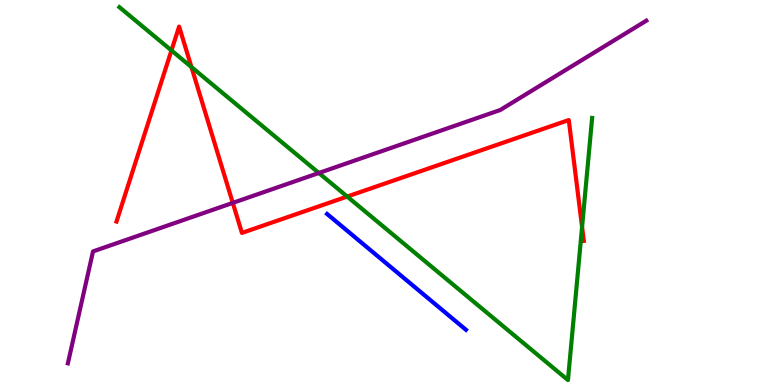[{'lines': ['blue', 'red'], 'intersections': []}, {'lines': ['green', 'red'], 'intersections': [{'x': 2.21, 'y': 8.69}, {'x': 2.47, 'y': 8.26}, {'x': 4.48, 'y': 4.89}, {'x': 7.51, 'y': 4.1}]}, {'lines': ['purple', 'red'], 'intersections': [{'x': 3.0, 'y': 4.73}]}, {'lines': ['blue', 'green'], 'intersections': []}, {'lines': ['blue', 'purple'], 'intersections': []}, {'lines': ['green', 'purple'], 'intersections': [{'x': 4.11, 'y': 5.51}]}]